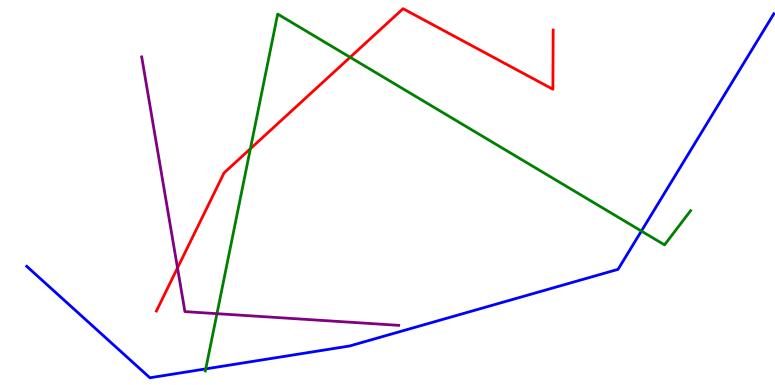[{'lines': ['blue', 'red'], 'intersections': []}, {'lines': ['green', 'red'], 'intersections': [{'x': 3.23, 'y': 6.14}, {'x': 4.52, 'y': 8.51}]}, {'lines': ['purple', 'red'], 'intersections': [{'x': 2.29, 'y': 3.04}]}, {'lines': ['blue', 'green'], 'intersections': [{'x': 2.66, 'y': 0.419}, {'x': 8.28, 'y': 4.0}]}, {'lines': ['blue', 'purple'], 'intersections': []}, {'lines': ['green', 'purple'], 'intersections': [{'x': 2.8, 'y': 1.85}]}]